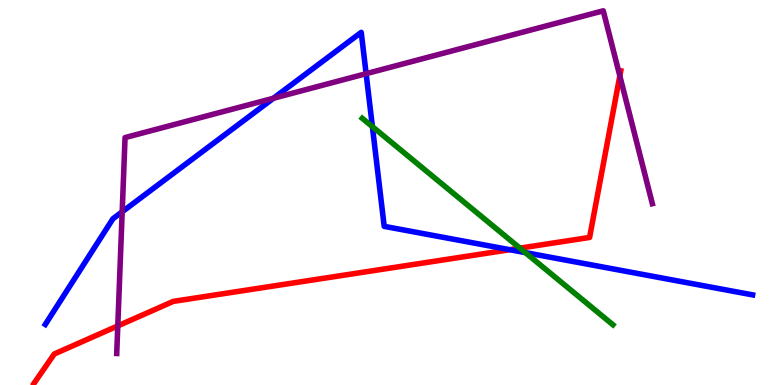[{'lines': ['blue', 'red'], 'intersections': [{'x': 6.58, 'y': 3.51}]}, {'lines': ['green', 'red'], 'intersections': [{'x': 6.71, 'y': 3.55}]}, {'lines': ['purple', 'red'], 'intersections': [{'x': 1.52, 'y': 1.53}, {'x': 8.0, 'y': 8.03}]}, {'lines': ['blue', 'green'], 'intersections': [{'x': 4.81, 'y': 6.71}, {'x': 6.78, 'y': 3.44}]}, {'lines': ['blue', 'purple'], 'intersections': [{'x': 1.58, 'y': 4.5}, {'x': 3.53, 'y': 7.45}, {'x': 4.72, 'y': 8.09}]}, {'lines': ['green', 'purple'], 'intersections': []}]